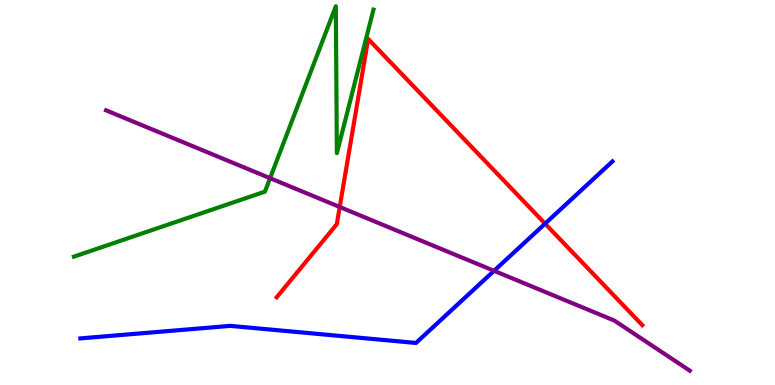[{'lines': ['blue', 'red'], 'intersections': [{'x': 7.03, 'y': 4.19}]}, {'lines': ['green', 'red'], 'intersections': []}, {'lines': ['purple', 'red'], 'intersections': [{'x': 4.38, 'y': 4.62}]}, {'lines': ['blue', 'green'], 'intersections': []}, {'lines': ['blue', 'purple'], 'intersections': [{'x': 6.37, 'y': 2.97}]}, {'lines': ['green', 'purple'], 'intersections': [{'x': 3.48, 'y': 5.37}]}]